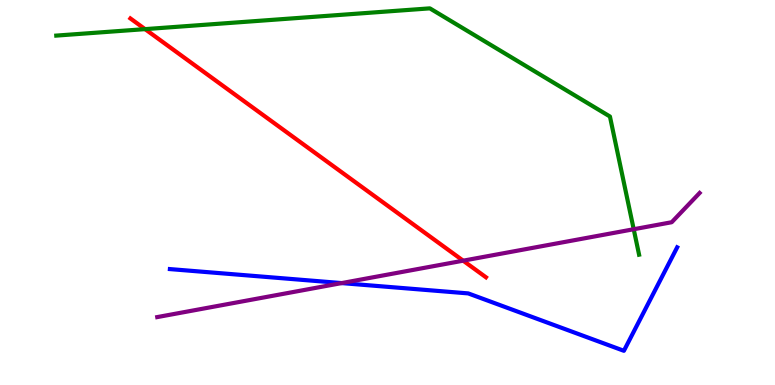[{'lines': ['blue', 'red'], 'intersections': []}, {'lines': ['green', 'red'], 'intersections': [{'x': 1.87, 'y': 9.24}]}, {'lines': ['purple', 'red'], 'intersections': [{'x': 5.98, 'y': 3.23}]}, {'lines': ['blue', 'green'], 'intersections': []}, {'lines': ['blue', 'purple'], 'intersections': [{'x': 4.41, 'y': 2.65}]}, {'lines': ['green', 'purple'], 'intersections': [{'x': 8.18, 'y': 4.05}]}]